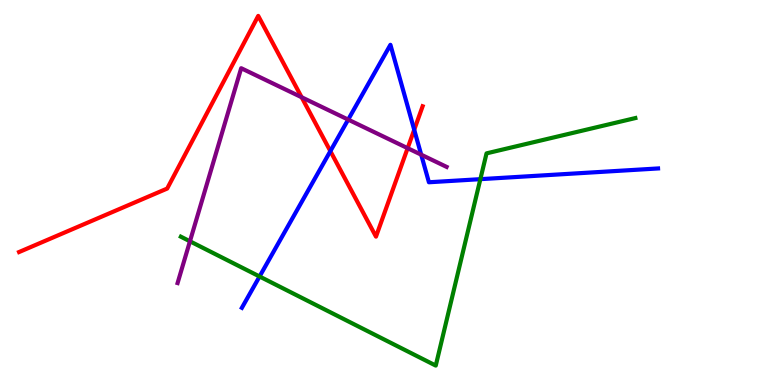[{'lines': ['blue', 'red'], 'intersections': [{'x': 4.26, 'y': 6.07}, {'x': 5.34, 'y': 6.63}]}, {'lines': ['green', 'red'], 'intersections': []}, {'lines': ['purple', 'red'], 'intersections': [{'x': 3.89, 'y': 7.47}, {'x': 5.26, 'y': 6.15}]}, {'lines': ['blue', 'green'], 'intersections': [{'x': 3.35, 'y': 2.82}, {'x': 6.2, 'y': 5.35}]}, {'lines': ['blue', 'purple'], 'intersections': [{'x': 4.49, 'y': 6.89}, {'x': 5.43, 'y': 5.98}]}, {'lines': ['green', 'purple'], 'intersections': [{'x': 2.45, 'y': 3.73}]}]